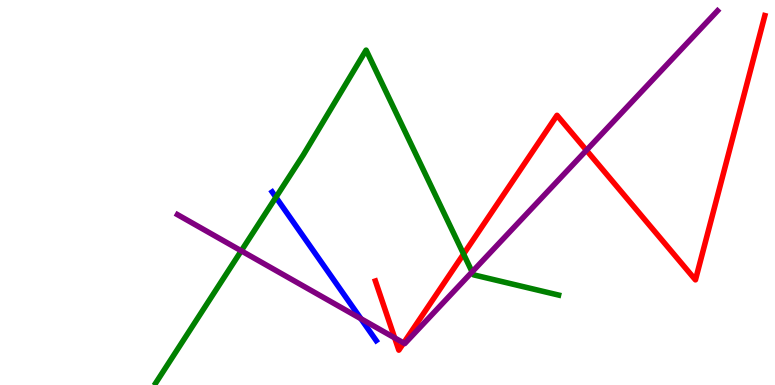[{'lines': ['blue', 'red'], 'intersections': []}, {'lines': ['green', 'red'], 'intersections': [{'x': 5.98, 'y': 3.4}]}, {'lines': ['purple', 'red'], 'intersections': [{'x': 5.09, 'y': 1.22}, {'x': 5.21, 'y': 1.09}, {'x': 7.57, 'y': 6.1}]}, {'lines': ['blue', 'green'], 'intersections': [{'x': 3.56, 'y': 4.88}]}, {'lines': ['blue', 'purple'], 'intersections': [{'x': 4.66, 'y': 1.72}]}, {'lines': ['green', 'purple'], 'intersections': [{'x': 3.11, 'y': 3.48}, {'x': 6.09, 'y': 2.94}]}]